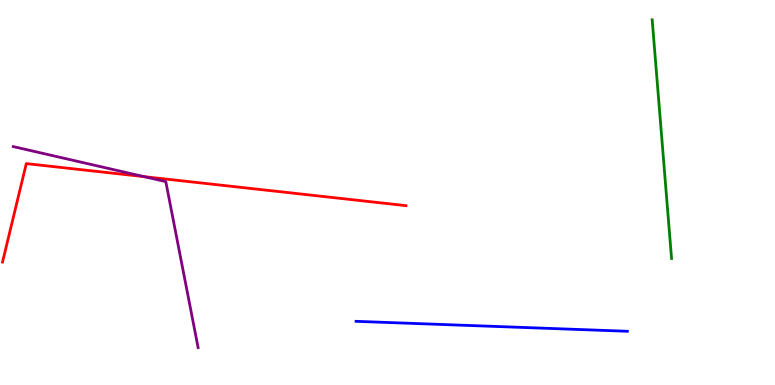[{'lines': ['blue', 'red'], 'intersections': []}, {'lines': ['green', 'red'], 'intersections': []}, {'lines': ['purple', 'red'], 'intersections': [{'x': 1.86, 'y': 5.41}]}, {'lines': ['blue', 'green'], 'intersections': []}, {'lines': ['blue', 'purple'], 'intersections': []}, {'lines': ['green', 'purple'], 'intersections': []}]